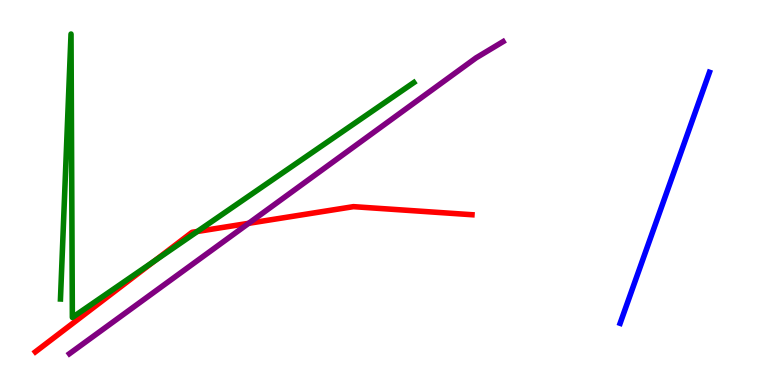[{'lines': ['blue', 'red'], 'intersections': []}, {'lines': ['green', 'red'], 'intersections': [{'x': 2.0, 'y': 3.23}, {'x': 2.55, 'y': 3.99}]}, {'lines': ['purple', 'red'], 'intersections': [{'x': 3.21, 'y': 4.2}]}, {'lines': ['blue', 'green'], 'intersections': []}, {'lines': ['blue', 'purple'], 'intersections': []}, {'lines': ['green', 'purple'], 'intersections': []}]